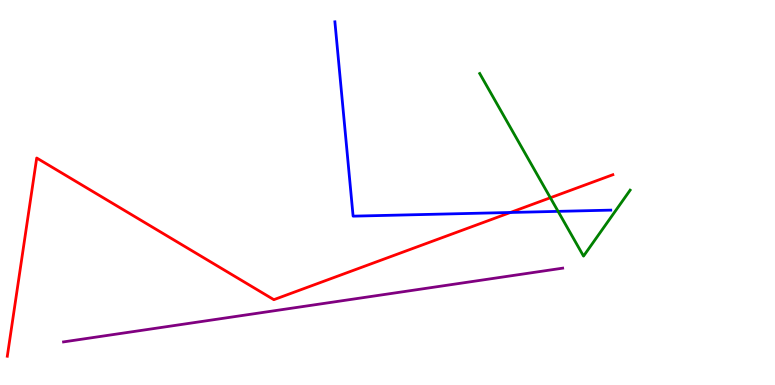[{'lines': ['blue', 'red'], 'intersections': [{'x': 6.59, 'y': 4.48}]}, {'lines': ['green', 'red'], 'intersections': [{'x': 7.1, 'y': 4.86}]}, {'lines': ['purple', 'red'], 'intersections': []}, {'lines': ['blue', 'green'], 'intersections': [{'x': 7.2, 'y': 4.51}]}, {'lines': ['blue', 'purple'], 'intersections': []}, {'lines': ['green', 'purple'], 'intersections': []}]